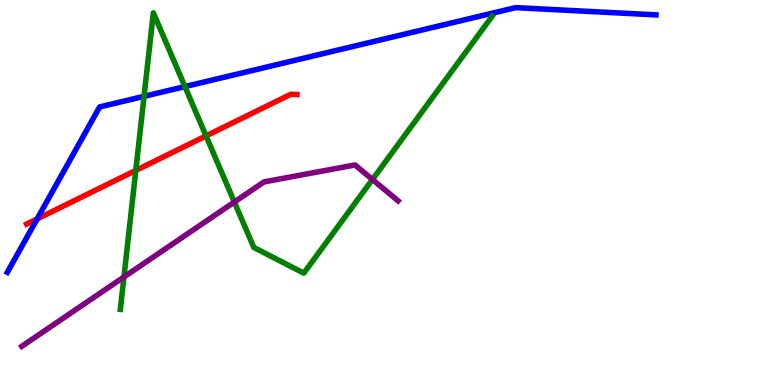[{'lines': ['blue', 'red'], 'intersections': [{'x': 0.479, 'y': 4.31}]}, {'lines': ['green', 'red'], 'intersections': [{'x': 1.75, 'y': 5.57}, {'x': 2.66, 'y': 6.47}]}, {'lines': ['purple', 'red'], 'intersections': []}, {'lines': ['blue', 'green'], 'intersections': [{'x': 1.86, 'y': 7.5}, {'x': 2.39, 'y': 7.75}]}, {'lines': ['blue', 'purple'], 'intersections': []}, {'lines': ['green', 'purple'], 'intersections': [{'x': 1.6, 'y': 2.81}, {'x': 3.02, 'y': 4.75}, {'x': 4.81, 'y': 5.34}]}]